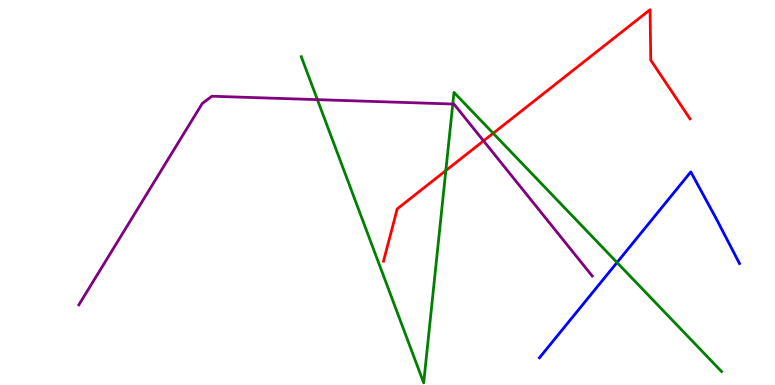[{'lines': ['blue', 'red'], 'intersections': []}, {'lines': ['green', 'red'], 'intersections': [{'x': 5.75, 'y': 5.57}, {'x': 6.36, 'y': 6.54}]}, {'lines': ['purple', 'red'], 'intersections': [{'x': 6.24, 'y': 6.34}]}, {'lines': ['blue', 'green'], 'intersections': [{'x': 7.96, 'y': 3.18}]}, {'lines': ['blue', 'purple'], 'intersections': []}, {'lines': ['green', 'purple'], 'intersections': [{'x': 4.1, 'y': 7.41}, {'x': 5.84, 'y': 7.3}]}]